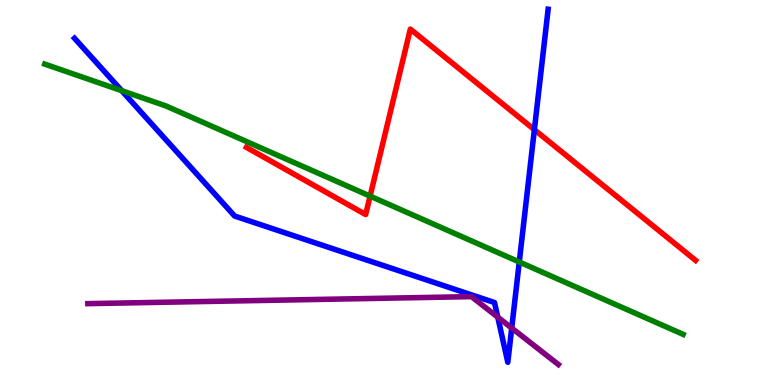[{'lines': ['blue', 'red'], 'intersections': [{'x': 6.9, 'y': 6.63}]}, {'lines': ['green', 'red'], 'intersections': [{'x': 4.78, 'y': 4.91}]}, {'lines': ['purple', 'red'], 'intersections': []}, {'lines': ['blue', 'green'], 'intersections': [{'x': 1.57, 'y': 7.64}, {'x': 6.7, 'y': 3.2}]}, {'lines': ['blue', 'purple'], 'intersections': [{'x': 6.42, 'y': 1.76}, {'x': 6.6, 'y': 1.48}]}, {'lines': ['green', 'purple'], 'intersections': []}]